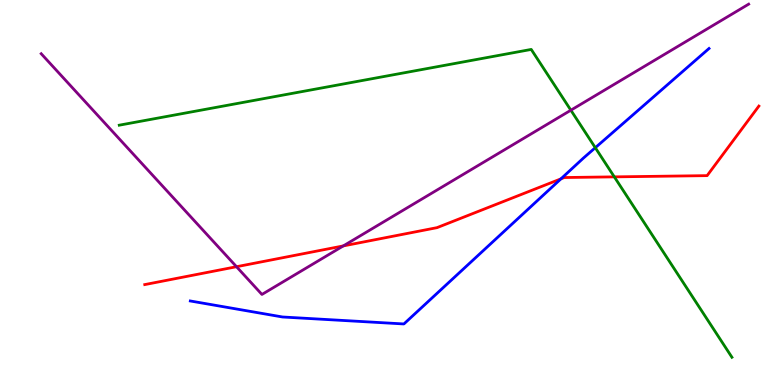[{'lines': ['blue', 'red'], 'intersections': [{'x': 7.24, 'y': 5.35}]}, {'lines': ['green', 'red'], 'intersections': [{'x': 7.93, 'y': 5.41}]}, {'lines': ['purple', 'red'], 'intersections': [{'x': 3.05, 'y': 3.07}, {'x': 4.43, 'y': 3.61}]}, {'lines': ['blue', 'green'], 'intersections': [{'x': 7.68, 'y': 6.16}]}, {'lines': ['blue', 'purple'], 'intersections': []}, {'lines': ['green', 'purple'], 'intersections': [{'x': 7.37, 'y': 7.14}]}]